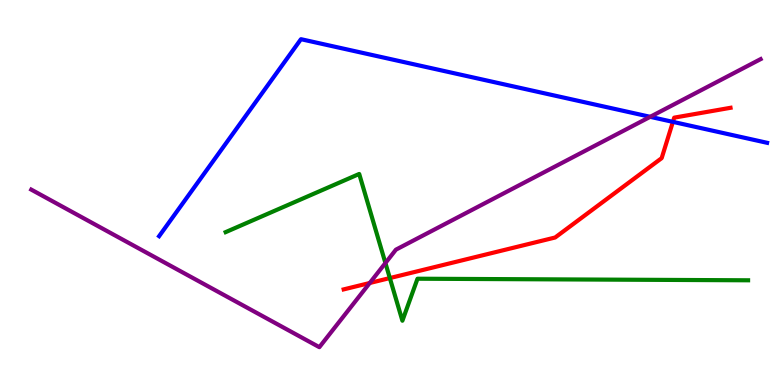[{'lines': ['blue', 'red'], 'intersections': [{'x': 8.68, 'y': 6.83}]}, {'lines': ['green', 'red'], 'intersections': [{'x': 5.03, 'y': 2.78}]}, {'lines': ['purple', 'red'], 'intersections': [{'x': 4.77, 'y': 2.65}]}, {'lines': ['blue', 'green'], 'intersections': []}, {'lines': ['blue', 'purple'], 'intersections': [{'x': 8.39, 'y': 6.97}]}, {'lines': ['green', 'purple'], 'intersections': [{'x': 4.97, 'y': 3.17}]}]